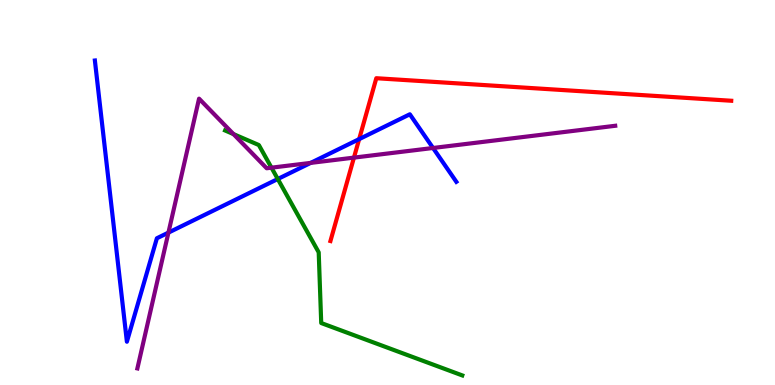[{'lines': ['blue', 'red'], 'intersections': [{'x': 4.63, 'y': 6.39}]}, {'lines': ['green', 'red'], 'intersections': []}, {'lines': ['purple', 'red'], 'intersections': [{'x': 4.57, 'y': 5.91}]}, {'lines': ['blue', 'green'], 'intersections': [{'x': 3.58, 'y': 5.35}]}, {'lines': ['blue', 'purple'], 'intersections': [{'x': 2.17, 'y': 3.96}, {'x': 4.01, 'y': 5.77}, {'x': 5.59, 'y': 6.16}]}, {'lines': ['green', 'purple'], 'intersections': [{'x': 3.01, 'y': 6.52}, {'x': 3.5, 'y': 5.64}]}]